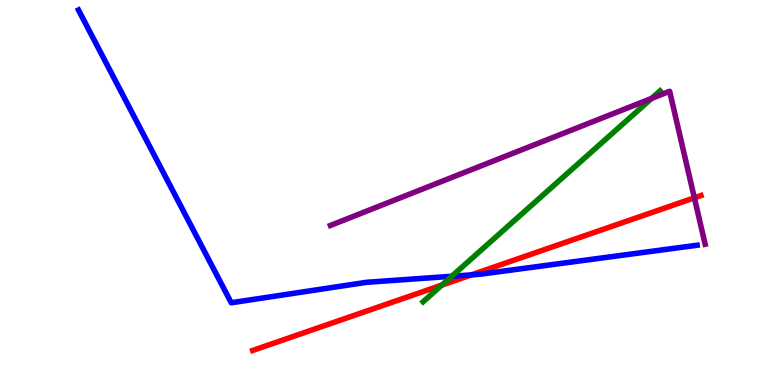[{'lines': ['blue', 'red'], 'intersections': [{'x': 6.08, 'y': 2.86}]}, {'lines': ['green', 'red'], 'intersections': [{'x': 5.7, 'y': 2.6}]}, {'lines': ['purple', 'red'], 'intersections': [{'x': 8.96, 'y': 4.86}]}, {'lines': ['blue', 'green'], 'intersections': [{'x': 5.83, 'y': 2.82}]}, {'lines': ['blue', 'purple'], 'intersections': []}, {'lines': ['green', 'purple'], 'intersections': [{'x': 8.41, 'y': 7.44}]}]